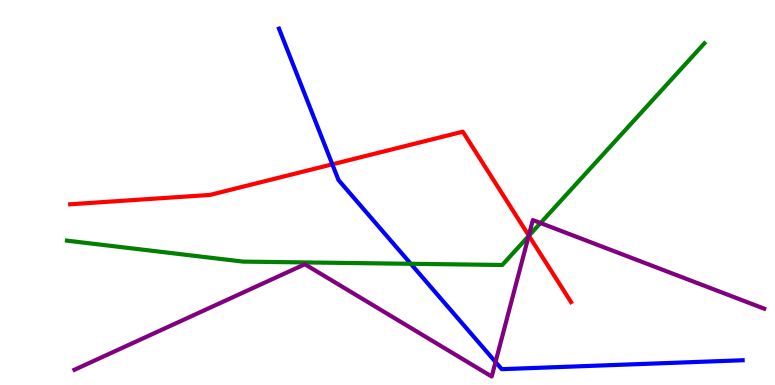[{'lines': ['blue', 'red'], 'intersections': [{'x': 4.29, 'y': 5.73}]}, {'lines': ['green', 'red'], 'intersections': [{'x': 6.82, 'y': 3.88}]}, {'lines': ['purple', 'red'], 'intersections': [{'x': 6.82, 'y': 3.88}]}, {'lines': ['blue', 'green'], 'intersections': [{'x': 5.3, 'y': 3.15}]}, {'lines': ['blue', 'purple'], 'intersections': [{'x': 6.39, 'y': 0.598}]}, {'lines': ['green', 'purple'], 'intersections': [{'x': 6.82, 'y': 3.87}, {'x': 6.97, 'y': 4.21}]}]